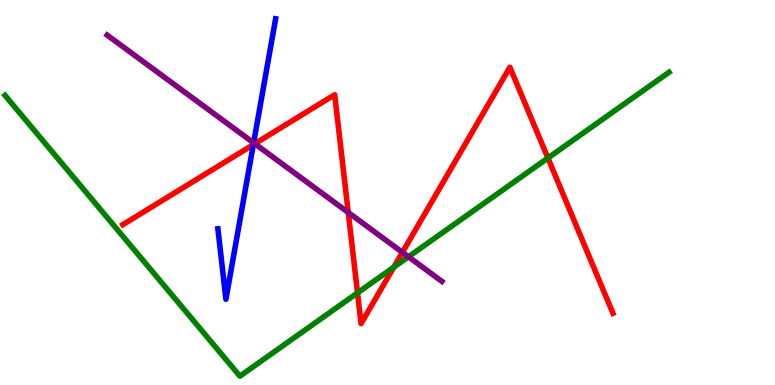[{'lines': ['blue', 'red'], 'intersections': [{'x': 3.27, 'y': 6.24}]}, {'lines': ['green', 'red'], 'intersections': [{'x': 4.61, 'y': 2.39}, {'x': 5.08, 'y': 3.06}, {'x': 7.07, 'y': 5.9}]}, {'lines': ['purple', 'red'], 'intersections': [{'x': 3.29, 'y': 6.27}, {'x': 4.49, 'y': 4.48}, {'x': 5.19, 'y': 3.45}]}, {'lines': ['blue', 'green'], 'intersections': []}, {'lines': ['blue', 'purple'], 'intersections': [{'x': 3.27, 'y': 6.29}]}, {'lines': ['green', 'purple'], 'intersections': [{'x': 5.27, 'y': 3.33}]}]